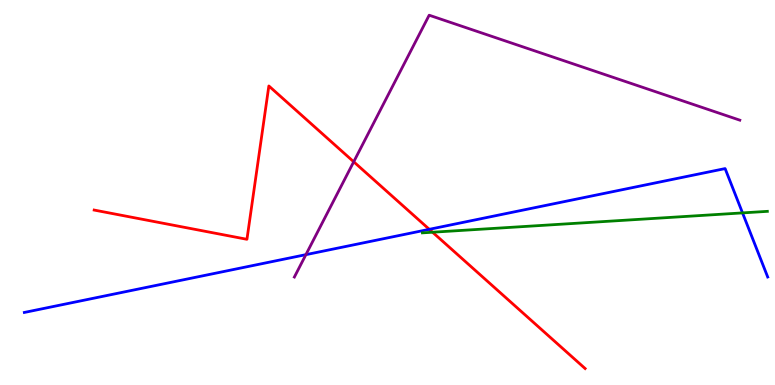[{'lines': ['blue', 'red'], 'intersections': [{'x': 5.54, 'y': 4.04}]}, {'lines': ['green', 'red'], 'intersections': [{'x': 5.58, 'y': 3.97}]}, {'lines': ['purple', 'red'], 'intersections': [{'x': 4.56, 'y': 5.8}]}, {'lines': ['blue', 'green'], 'intersections': [{'x': 9.58, 'y': 4.47}]}, {'lines': ['blue', 'purple'], 'intersections': [{'x': 3.95, 'y': 3.39}]}, {'lines': ['green', 'purple'], 'intersections': []}]